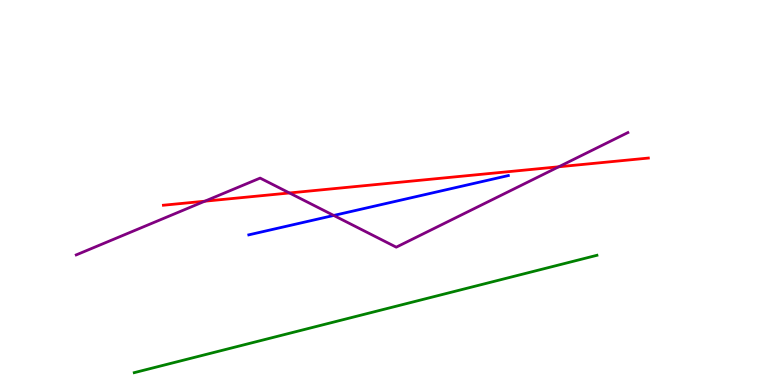[{'lines': ['blue', 'red'], 'intersections': []}, {'lines': ['green', 'red'], 'intersections': []}, {'lines': ['purple', 'red'], 'intersections': [{'x': 2.64, 'y': 4.77}, {'x': 3.73, 'y': 4.99}, {'x': 7.21, 'y': 5.67}]}, {'lines': ['blue', 'green'], 'intersections': []}, {'lines': ['blue', 'purple'], 'intersections': [{'x': 4.31, 'y': 4.4}]}, {'lines': ['green', 'purple'], 'intersections': []}]